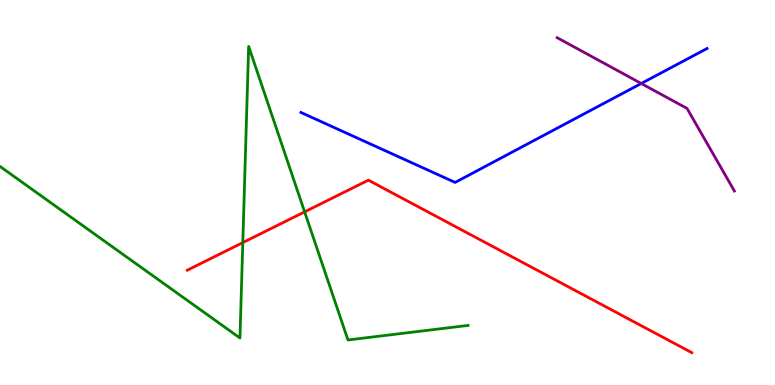[{'lines': ['blue', 'red'], 'intersections': []}, {'lines': ['green', 'red'], 'intersections': [{'x': 3.13, 'y': 3.7}, {'x': 3.93, 'y': 4.5}]}, {'lines': ['purple', 'red'], 'intersections': []}, {'lines': ['blue', 'green'], 'intersections': []}, {'lines': ['blue', 'purple'], 'intersections': [{'x': 8.27, 'y': 7.83}]}, {'lines': ['green', 'purple'], 'intersections': []}]